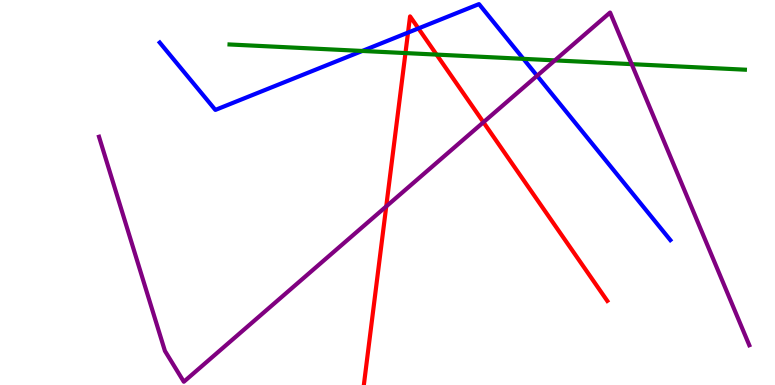[{'lines': ['blue', 'red'], 'intersections': [{'x': 5.26, 'y': 9.15}, {'x': 5.4, 'y': 9.26}]}, {'lines': ['green', 'red'], 'intersections': [{'x': 5.23, 'y': 8.62}, {'x': 5.63, 'y': 8.58}]}, {'lines': ['purple', 'red'], 'intersections': [{'x': 4.98, 'y': 4.64}, {'x': 6.24, 'y': 6.83}]}, {'lines': ['blue', 'green'], 'intersections': [{'x': 4.67, 'y': 8.68}, {'x': 6.75, 'y': 8.47}]}, {'lines': ['blue', 'purple'], 'intersections': [{'x': 6.93, 'y': 8.03}]}, {'lines': ['green', 'purple'], 'intersections': [{'x': 7.16, 'y': 8.43}, {'x': 8.15, 'y': 8.33}]}]